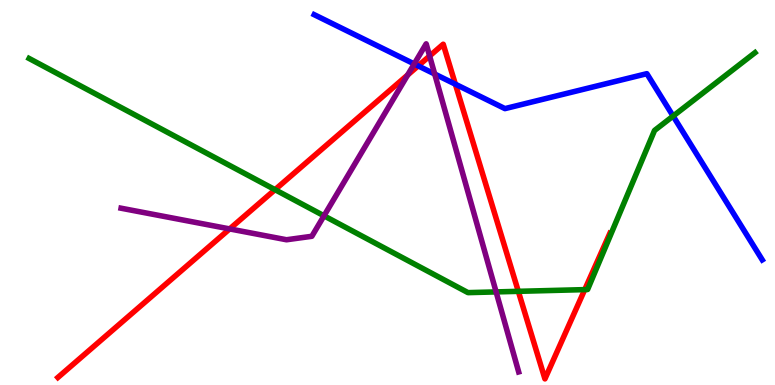[{'lines': ['blue', 'red'], 'intersections': [{'x': 5.4, 'y': 8.29}, {'x': 5.88, 'y': 7.81}]}, {'lines': ['green', 'red'], 'intersections': [{'x': 3.55, 'y': 5.07}, {'x': 6.69, 'y': 2.43}, {'x': 7.55, 'y': 2.48}]}, {'lines': ['purple', 'red'], 'intersections': [{'x': 2.96, 'y': 4.05}, {'x': 5.26, 'y': 8.05}, {'x': 5.54, 'y': 8.55}]}, {'lines': ['blue', 'green'], 'intersections': [{'x': 8.69, 'y': 6.99}]}, {'lines': ['blue', 'purple'], 'intersections': [{'x': 5.34, 'y': 8.34}, {'x': 5.61, 'y': 8.08}]}, {'lines': ['green', 'purple'], 'intersections': [{'x': 4.18, 'y': 4.39}, {'x': 6.4, 'y': 2.42}]}]